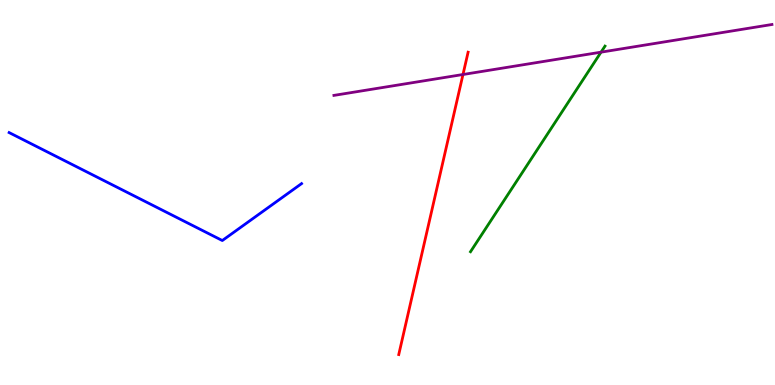[{'lines': ['blue', 'red'], 'intersections': []}, {'lines': ['green', 'red'], 'intersections': []}, {'lines': ['purple', 'red'], 'intersections': [{'x': 5.97, 'y': 8.06}]}, {'lines': ['blue', 'green'], 'intersections': []}, {'lines': ['blue', 'purple'], 'intersections': []}, {'lines': ['green', 'purple'], 'intersections': [{'x': 7.76, 'y': 8.65}]}]